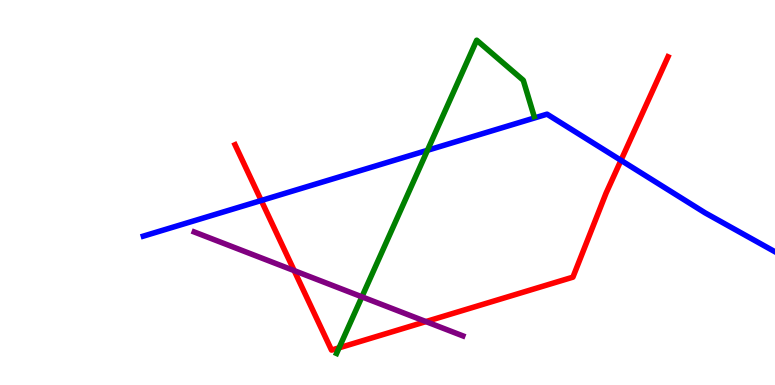[{'lines': ['blue', 'red'], 'intersections': [{'x': 3.37, 'y': 4.79}, {'x': 8.01, 'y': 5.84}]}, {'lines': ['green', 'red'], 'intersections': [{'x': 4.38, 'y': 0.966}]}, {'lines': ['purple', 'red'], 'intersections': [{'x': 3.8, 'y': 2.97}, {'x': 5.5, 'y': 1.65}]}, {'lines': ['blue', 'green'], 'intersections': [{'x': 5.52, 'y': 6.1}]}, {'lines': ['blue', 'purple'], 'intersections': []}, {'lines': ['green', 'purple'], 'intersections': [{'x': 4.67, 'y': 2.29}]}]